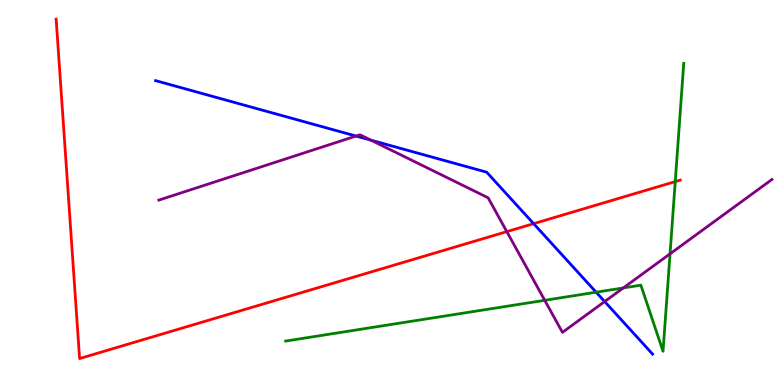[{'lines': ['blue', 'red'], 'intersections': [{'x': 6.89, 'y': 4.19}]}, {'lines': ['green', 'red'], 'intersections': [{'x': 8.71, 'y': 5.28}]}, {'lines': ['purple', 'red'], 'intersections': [{'x': 6.54, 'y': 3.98}]}, {'lines': ['blue', 'green'], 'intersections': [{'x': 7.69, 'y': 2.41}]}, {'lines': ['blue', 'purple'], 'intersections': [{'x': 4.59, 'y': 6.47}, {'x': 4.79, 'y': 6.36}, {'x': 7.8, 'y': 2.17}]}, {'lines': ['green', 'purple'], 'intersections': [{'x': 7.03, 'y': 2.2}, {'x': 8.04, 'y': 2.52}, {'x': 8.65, 'y': 3.41}]}]